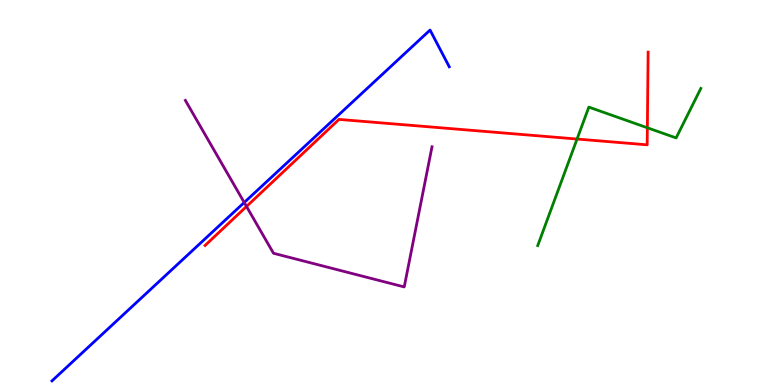[{'lines': ['blue', 'red'], 'intersections': []}, {'lines': ['green', 'red'], 'intersections': [{'x': 7.45, 'y': 6.39}, {'x': 8.35, 'y': 6.68}]}, {'lines': ['purple', 'red'], 'intersections': [{'x': 3.18, 'y': 4.64}]}, {'lines': ['blue', 'green'], 'intersections': []}, {'lines': ['blue', 'purple'], 'intersections': [{'x': 3.15, 'y': 4.74}]}, {'lines': ['green', 'purple'], 'intersections': []}]